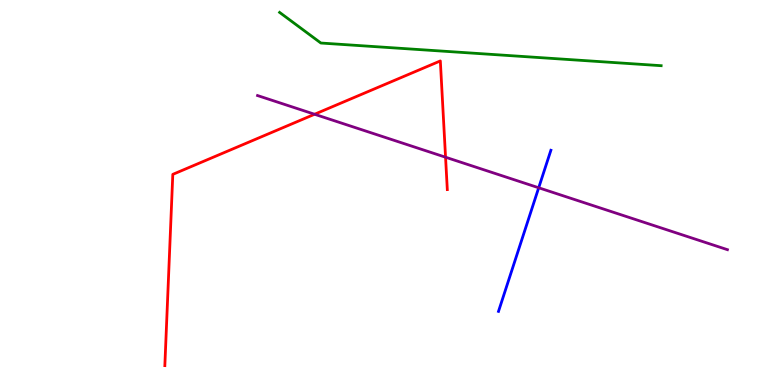[{'lines': ['blue', 'red'], 'intersections': []}, {'lines': ['green', 'red'], 'intersections': []}, {'lines': ['purple', 'red'], 'intersections': [{'x': 4.06, 'y': 7.03}, {'x': 5.75, 'y': 5.92}]}, {'lines': ['blue', 'green'], 'intersections': []}, {'lines': ['blue', 'purple'], 'intersections': [{'x': 6.95, 'y': 5.12}]}, {'lines': ['green', 'purple'], 'intersections': []}]